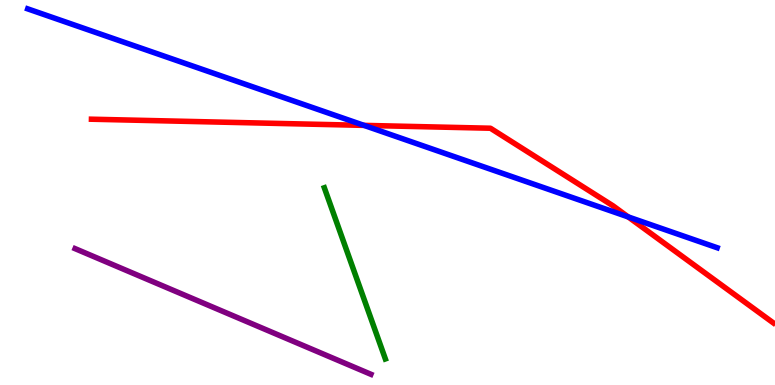[{'lines': ['blue', 'red'], 'intersections': [{'x': 4.7, 'y': 6.74}, {'x': 8.11, 'y': 4.37}]}, {'lines': ['green', 'red'], 'intersections': []}, {'lines': ['purple', 'red'], 'intersections': []}, {'lines': ['blue', 'green'], 'intersections': []}, {'lines': ['blue', 'purple'], 'intersections': []}, {'lines': ['green', 'purple'], 'intersections': []}]